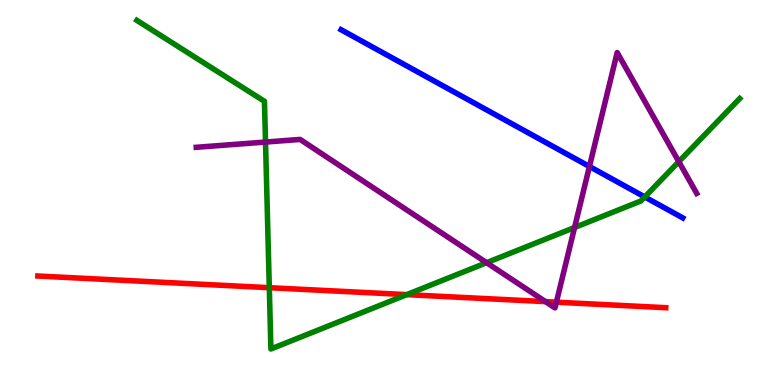[{'lines': ['blue', 'red'], 'intersections': []}, {'lines': ['green', 'red'], 'intersections': [{'x': 3.47, 'y': 2.53}, {'x': 5.25, 'y': 2.35}]}, {'lines': ['purple', 'red'], 'intersections': [{'x': 7.04, 'y': 2.17}, {'x': 7.18, 'y': 2.15}]}, {'lines': ['blue', 'green'], 'intersections': [{'x': 8.32, 'y': 4.88}]}, {'lines': ['blue', 'purple'], 'intersections': [{'x': 7.61, 'y': 5.68}]}, {'lines': ['green', 'purple'], 'intersections': [{'x': 3.43, 'y': 6.31}, {'x': 6.28, 'y': 3.18}, {'x': 7.41, 'y': 4.09}, {'x': 8.76, 'y': 5.8}]}]